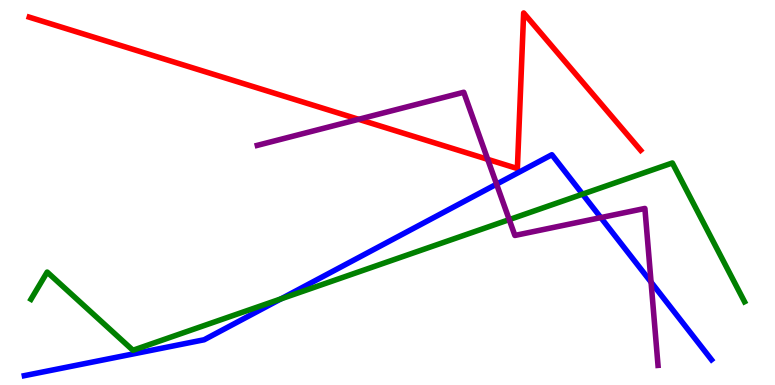[{'lines': ['blue', 'red'], 'intersections': []}, {'lines': ['green', 'red'], 'intersections': []}, {'lines': ['purple', 'red'], 'intersections': [{'x': 4.63, 'y': 6.9}, {'x': 6.29, 'y': 5.86}]}, {'lines': ['blue', 'green'], 'intersections': [{'x': 3.63, 'y': 2.24}, {'x': 7.52, 'y': 4.96}]}, {'lines': ['blue', 'purple'], 'intersections': [{'x': 6.41, 'y': 5.22}, {'x': 7.75, 'y': 4.35}, {'x': 8.4, 'y': 2.67}]}, {'lines': ['green', 'purple'], 'intersections': [{'x': 6.57, 'y': 4.3}]}]